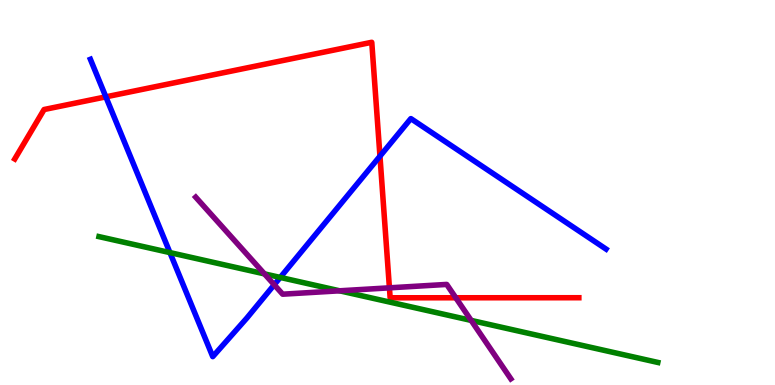[{'lines': ['blue', 'red'], 'intersections': [{'x': 1.37, 'y': 7.48}, {'x': 4.9, 'y': 5.94}]}, {'lines': ['green', 'red'], 'intersections': []}, {'lines': ['purple', 'red'], 'intersections': [{'x': 5.02, 'y': 2.52}, {'x': 5.88, 'y': 2.27}]}, {'lines': ['blue', 'green'], 'intersections': [{'x': 2.19, 'y': 3.44}, {'x': 3.62, 'y': 2.79}]}, {'lines': ['blue', 'purple'], 'intersections': [{'x': 3.54, 'y': 2.6}]}, {'lines': ['green', 'purple'], 'intersections': [{'x': 3.41, 'y': 2.89}, {'x': 4.38, 'y': 2.45}, {'x': 6.08, 'y': 1.68}]}]